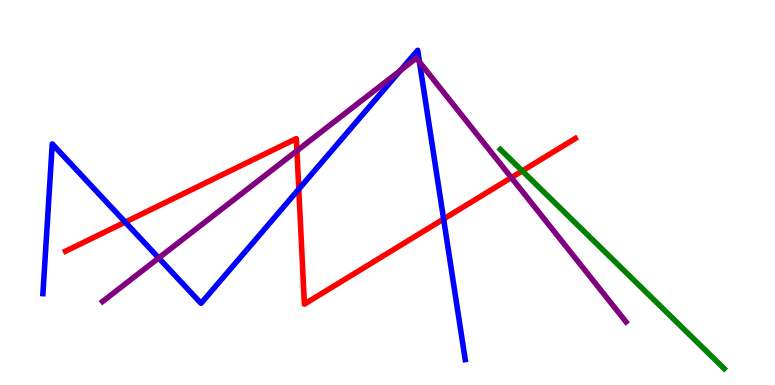[{'lines': ['blue', 'red'], 'intersections': [{'x': 1.62, 'y': 4.23}, {'x': 3.86, 'y': 5.09}, {'x': 5.72, 'y': 4.31}]}, {'lines': ['green', 'red'], 'intersections': [{'x': 6.74, 'y': 5.56}]}, {'lines': ['purple', 'red'], 'intersections': [{'x': 3.83, 'y': 6.08}, {'x': 6.6, 'y': 5.39}]}, {'lines': ['blue', 'green'], 'intersections': []}, {'lines': ['blue', 'purple'], 'intersections': [{'x': 2.05, 'y': 3.3}, {'x': 5.17, 'y': 8.17}, {'x': 5.41, 'y': 8.39}]}, {'lines': ['green', 'purple'], 'intersections': []}]